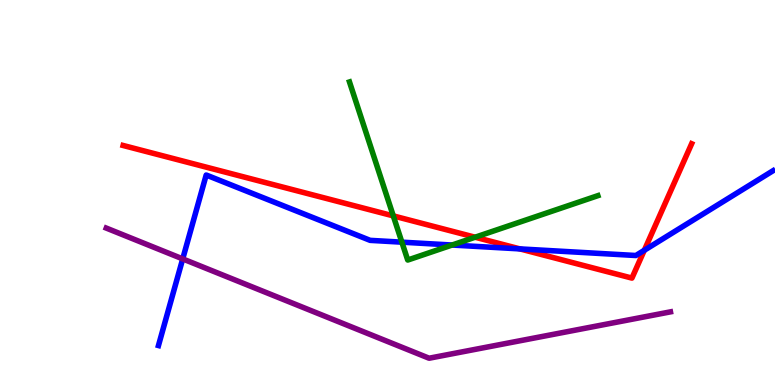[{'lines': ['blue', 'red'], 'intersections': [{'x': 6.71, 'y': 3.54}, {'x': 8.31, 'y': 3.5}]}, {'lines': ['green', 'red'], 'intersections': [{'x': 5.07, 'y': 4.39}, {'x': 6.13, 'y': 3.84}]}, {'lines': ['purple', 'red'], 'intersections': []}, {'lines': ['blue', 'green'], 'intersections': [{'x': 5.19, 'y': 3.71}, {'x': 5.83, 'y': 3.64}]}, {'lines': ['blue', 'purple'], 'intersections': [{'x': 2.36, 'y': 3.28}]}, {'lines': ['green', 'purple'], 'intersections': []}]